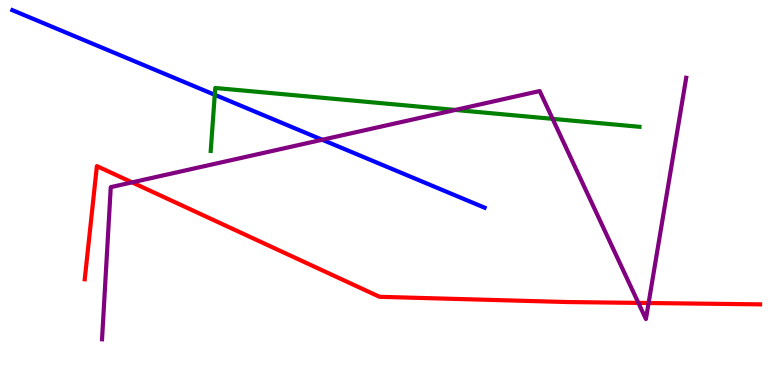[{'lines': ['blue', 'red'], 'intersections': []}, {'lines': ['green', 'red'], 'intersections': []}, {'lines': ['purple', 'red'], 'intersections': [{'x': 1.7, 'y': 5.26}, {'x': 8.24, 'y': 2.13}, {'x': 8.37, 'y': 2.13}]}, {'lines': ['blue', 'green'], 'intersections': [{'x': 2.77, 'y': 7.54}]}, {'lines': ['blue', 'purple'], 'intersections': [{'x': 4.16, 'y': 6.37}]}, {'lines': ['green', 'purple'], 'intersections': [{'x': 5.88, 'y': 7.14}, {'x': 7.13, 'y': 6.91}]}]